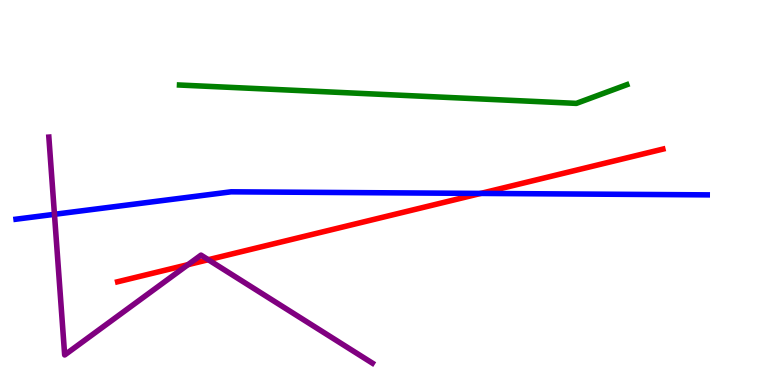[{'lines': ['blue', 'red'], 'intersections': [{'x': 6.2, 'y': 4.98}]}, {'lines': ['green', 'red'], 'intersections': []}, {'lines': ['purple', 'red'], 'intersections': [{'x': 2.43, 'y': 3.13}, {'x': 2.69, 'y': 3.25}]}, {'lines': ['blue', 'green'], 'intersections': []}, {'lines': ['blue', 'purple'], 'intersections': [{'x': 0.703, 'y': 4.43}]}, {'lines': ['green', 'purple'], 'intersections': []}]